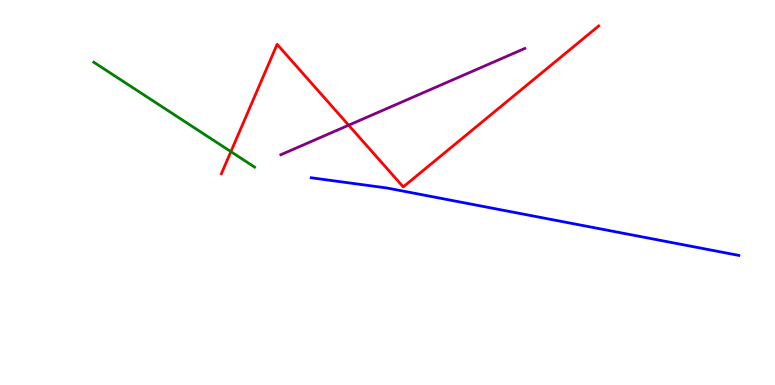[{'lines': ['blue', 'red'], 'intersections': []}, {'lines': ['green', 'red'], 'intersections': [{'x': 2.98, 'y': 6.06}]}, {'lines': ['purple', 'red'], 'intersections': [{'x': 4.5, 'y': 6.75}]}, {'lines': ['blue', 'green'], 'intersections': []}, {'lines': ['blue', 'purple'], 'intersections': []}, {'lines': ['green', 'purple'], 'intersections': []}]